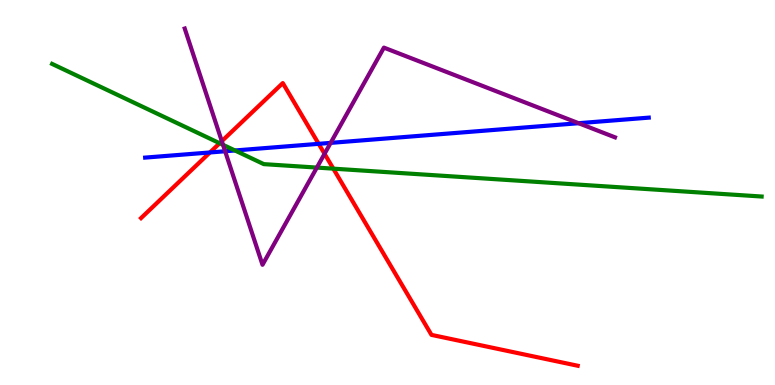[{'lines': ['blue', 'red'], 'intersections': [{'x': 2.71, 'y': 6.04}, {'x': 4.11, 'y': 6.26}]}, {'lines': ['green', 'red'], 'intersections': [{'x': 2.83, 'y': 6.28}, {'x': 4.3, 'y': 5.62}]}, {'lines': ['purple', 'red'], 'intersections': [{'x': 2.86, 'y': 6.33}, {'x': 4.19, 'y': 6.01}]}, {'lines': ['blue', 'green'], 'intersections': [{'x': 3.03, 'y': 6.09}]}, {'lines': ['blue', 'purple'], 'intersections': [{'x': 2.9, 'y': 6.07}, {'x': 4.27, 'y': 6.29}, {'x': 7.47, 'y': 6.8}]}, {'lines': ['green', 'purple'], 'intersections': [{'x': 2.88, 'y': 6.24}, {'x': 4.09, 'y': 5.65}]}]